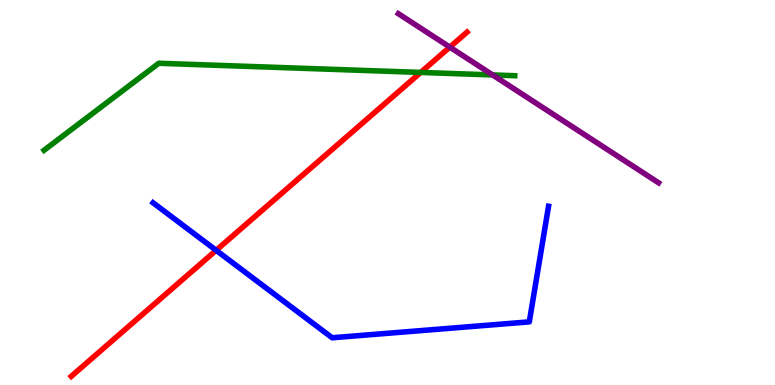[{'lines': ['blue', 'red'], 'intersections': [{'x': 2.79, 'y': 3.5}]}, {'lines': ['green', 'red'], 'intersections': [{'x': 5.43, 'y': 8.12}]}, {'lines': ['purple', 'red'], 'intersections': [{'x': 5.8, 'y': 8.78}]}, {'lines': ['blue', 'green'], 'intersections': []}, {'lines': ['blue', 'purple'], 'intersections': []}, {'lines': ['green', 'purple'], 'intersections': [{'x': 6.36, 'y': 8.05}]}]